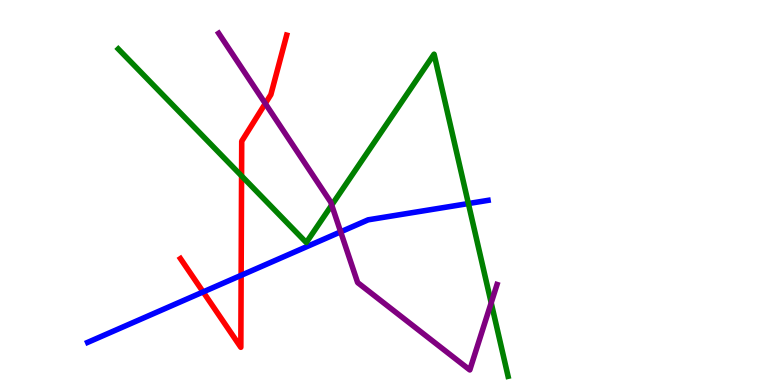[{'lines': ['blue', 'red'], 'intersections': [{'x': 2.62, 'y': 2.42}, {'x': 3.11, 'y': 2.85}]}, {'lines': ['green', 'red'], 'intersections': [{'x': 3.12, 'y': 5.43}]}, {'lines': ['purple', 'red'], 'intersections': [{'x': 3.42, 'y': 7.31}]}, {'lines': ['blue', 'green'], 'intersections': [{'x': 6.04, 'y': 4.71}]}, {'lines': ['blue', 'purple'], 'intersections': [{'x': 4.4, 'y': 3.98}]}, {'lines': ['green', 'purple'], 'intersections': [{'x': 4.28, 'y': 4.67}, {'x': 6.34, 'y': 2.13}]}]